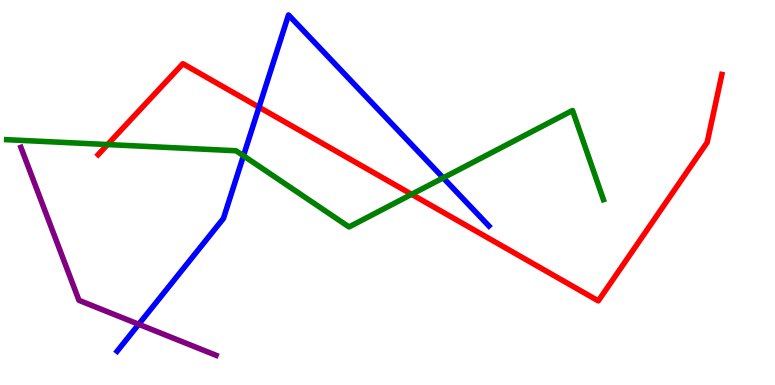[{'lines': ['blue', 'red'], 'intersections': [{'x': 3.34, 'y': 7.22}]}, {'lines': ['green', 'red'], 'intersections': [{'x': 1.39, 'y': 6.25}, {'x': 5.31, 'y': 4.95}]}, {'lines': ['purple', 'red'], 'intersections': []}, {'lines': ['blue', 'green'], 'intersections': [{'x': 3.14, 'y': 5.95}, {'x': 5.72, 'y': 5.38}]}, {'lines': ['blue', 'purple'], 'intersections': [{'x': 1.79, 'y': 1.58}]}, {'lines': ['green', 'purple'], 'intersections': []}]